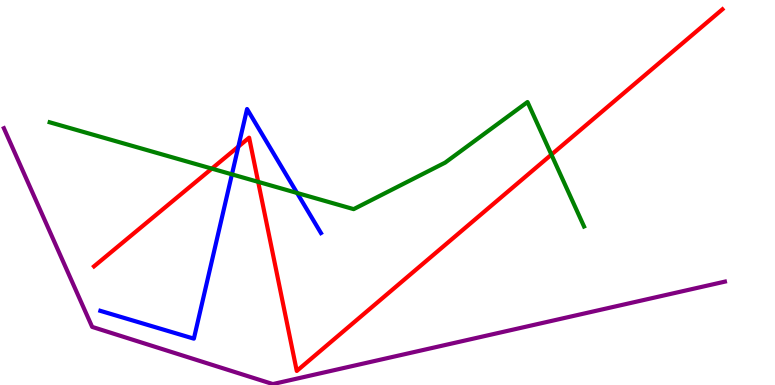[{'lines': ['blue', 'red'], 'intersections': [{'x': 3.08, 'y': 6.19}]}, {'lines': ['green', 'red'], 'intersections': [{'x': 2.73, 'y': 5.62}, {'x': 3.33, 'y': 5.28}, {'x': 7.11, 'y': 5.98}]}, {'lines': ['purple', 'red'], 'intersections': []}, {'lines': ['blue', 'green'], 'intersections': [{'x': 2.99, 'y': 5.47}, {'x': 3.83, 'y': 4.99}]}, {'lines': ['blue', 'purple'], 'intersections': []}, {'lines': ['green', 'purple'], 'intersections': []}]